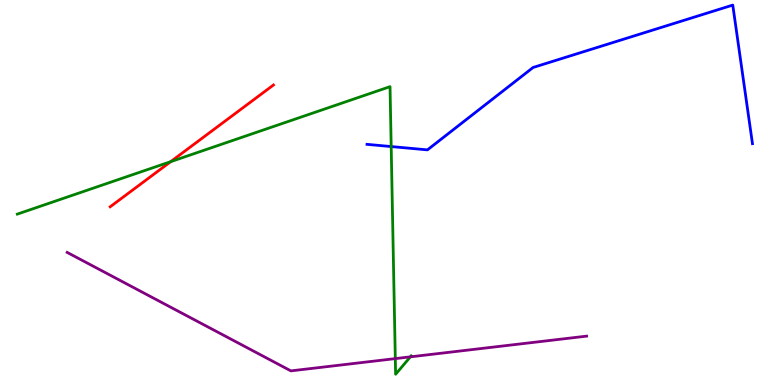[{'lines': ['blue', 'red'], 'intersections': []}, {'lines': ['green', 'red'], 'intersections': [{'x': 2.2, 'y': 5.8}]}, {'lines': ['purple', 'red'], 'intersections': []}, {'lines': ['blue', 'green'], 'intersections': [{'x': 5.05, 'y': 6.19}]}, {'lines': ['blue', 'purple'], 'intersections': []}, {'lines': ['green', 'purple'], 'intersections': [{'x': 5.1, 'y': 0.685}, {'x': 5.3, 'y': 0.731}]}]